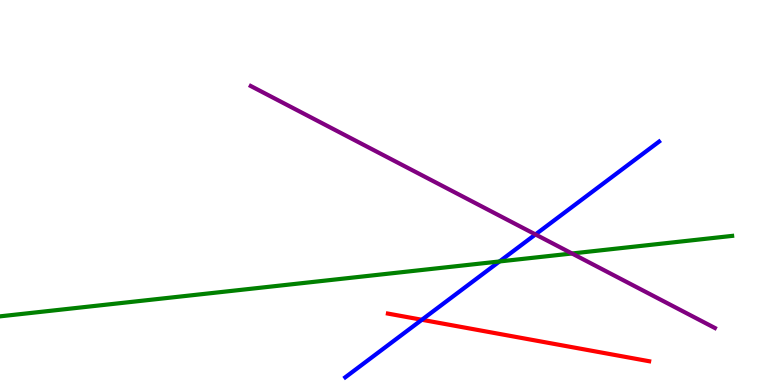[{'lines': ['blue', 'red'], 'intersections': [{'x': 5.44, 'y': 1.69}]}, {'lines': ['green', 'red'], 'intersections': []}, {'lines': ['purple', 'red'], 'intersections': []}, {'lines': ['blue', 'green'], 'intersections': [{'x': 6.45, 'y': 3.21}]}, {'lines': ['blue', 'purple'], 'intersections': [{'x': 6.91, 'y': 3.91}]}, {'lines': ['green', 'purple'], 'intersections': [{'x': 7.38, 'y': 3.42}]}]